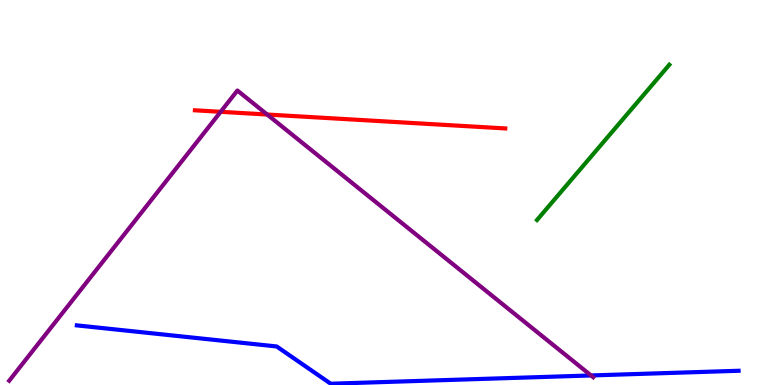[{'lines': ['blue', 'red'], 'intersections': []}, {'lines': ['green', 'red'], 'intersections': []}, {'lines': ['purple', 'red'], 'intersections': [{'x': 2.85, 'y': 7.1}, {'x': 3.45, 'y': 7.03}]}, {'lines': ['blue', 'green'], 'intersections': []}, {'lines': ['blue', 'purple'], 'intersections': [{'x': 7.63, 'y': 0.248}]}, {'lines': ['green', 'purple'], 'intersections': []}]